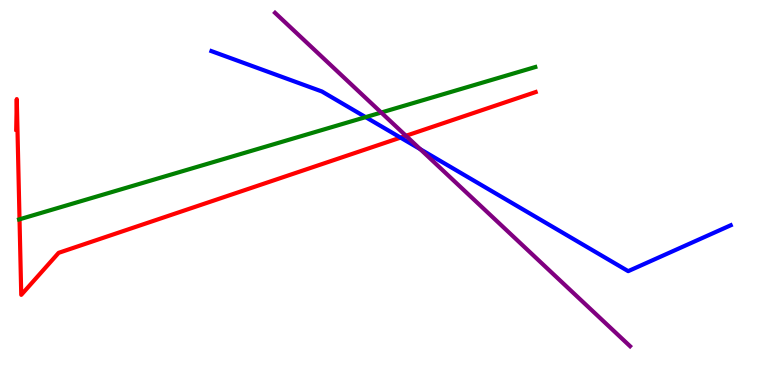[{'lines': ['blue', 'red'], 'intersections': [{'x': 5.17, 'y': 6.43}]}, {'lines': ['green', 'red'], 'intersections': [{'x': 0.252, 'y': 4.3}]}, {'lines': ['purple', 'red'], 'intersections': [{'x': 5.24, 'y': 6.47}]}, {'lines': ['blue', 'green'], 'intersections': [{'x': 4.72, 'y': 6.96}]}, {'lines': ['blue', 'purple'], 'intersections': [{'x': 5.42, 'y': 6.13}]}, {'lines': ['green', 'purple'], 'intersections': [{'x': 4.92, 'y': 7.08}]}]